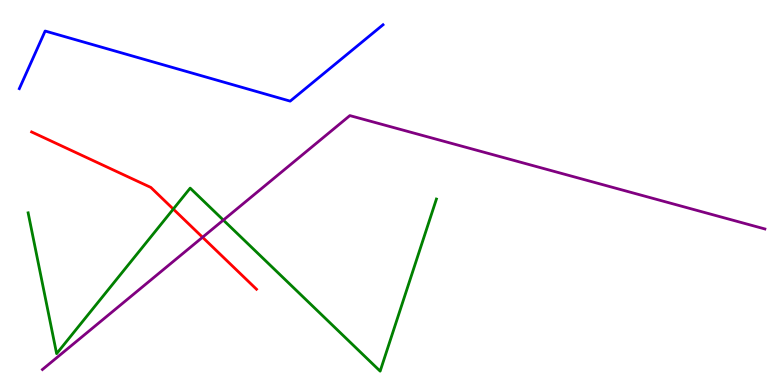[{'lines': ['blue', 'red'], 'intersections': []}, {'lines': ['green', 'red'], 'intersections': [{'x': 2.24, 'y': 4.57}]}, {'lines': ['purple', 'red'], 'intersections': [{'x': 2.61, 'y': 3.84}]}, {'lines': ['blue', 'green'], 'intersections': []}, {'lines': ['blue', 'purple'], 'intersections': []}, {'lines': ['green', 'purple'], 'intersections': [{'x': 2.88, 'y': 4.28}]}]